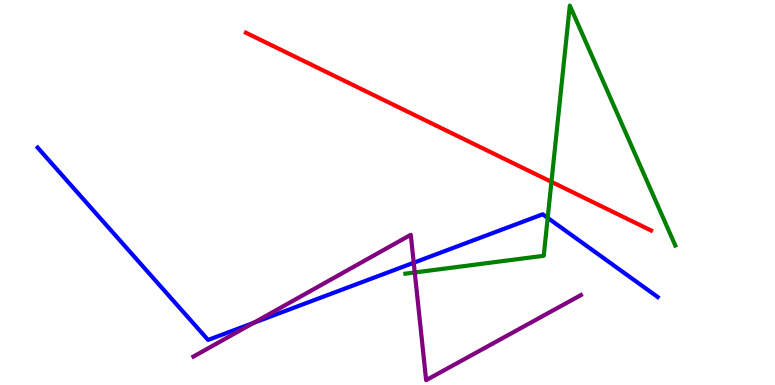[{'lines': ['blue', 'red'], 'intersections': []}, {'lines': ['green', 'red'], 'intersections': [{'x': 7.12, 'y': 5.28}]}, {'lines': ['purple', 'red'], 'intersections': []}, {'lines': ['blue', 'green'], 'intersections': [{'x': 7.07, 'y': 4.34}]}, {'lines': ['blue', 'purple'], 'intersections': [{'x': 3.27, 'y': 1.61}, {'x': 5.34, 'y': 3.18}]}, {'lines': ['green', 'purple'], 'intersections': [{'x': 5.35, 'y': 2.92}]}]